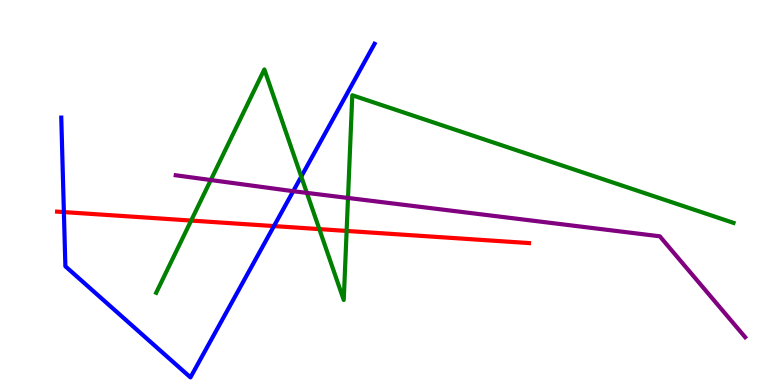[{'lines': ['blue', 'red'], 'intersections': [{'x': 0.824, 'y': 4.49}, {'x': 3.53, 'y': 4.13}]}, {'lines': ['green', 'red'], 'intersections': [{'x': 2.47, 'y': 4.27}, {'x': 4.12, 'y': 4.05}, {'x': 4.47, 'y': 4.0}]}, {'lines': ['purple', 'red'], 'intersections': []}, {'lines': ['blue', 'green'], 'intersections': [{'x': 3.89, 'y': 5.41}]}, {'lines': ['blue', 'purple'], 'intersections': [{'x': 3.78, 'y': 5.03}]}, {'lines': ['green', 'purple'], 'intersections': [{'x': 2.72, 'y': 5.32}, {'x': 3.96, 'y': 4.99}, {'x': 4.49, 'y': 4.86}]}]